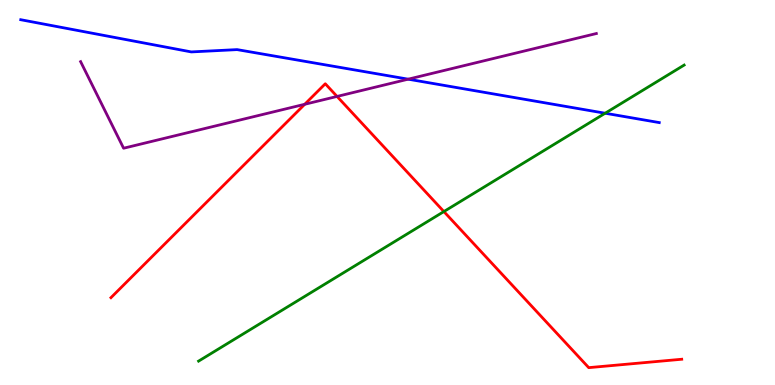[{'lines': ['blue', 'red'], 'intersections': []}, {'lines': ['green', 'red'], 'intersections': [{'x': 5.73, 'y': 4.5}]}, {'lines': ['purple', 'red'], 'intersections': [{'x': 3.93, 'y': 7.29}, {'x': 4.35, 'y': 7.5}]}, {'lines': ['blue', 'green'], 'intersections': [{'x': 7.81, 'y': 7.06}]}, {'lines': ['blue', 'purple'], 'intersections': [{'x': 5.27, 'y': 7.94}]}, {'lines': ['green', 'purple'], 'intersections': []}]